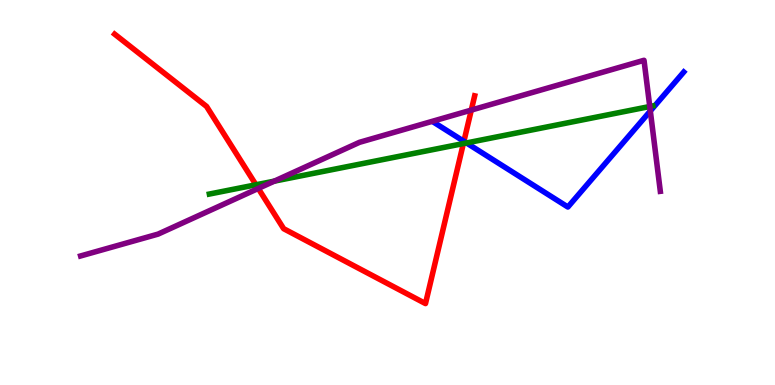[{'lines': ['blue', 'red'], 'intersections': [{'x': 5.99, 'y': 6.33}]}, {'lines': ['green', 'red'], 'intersections': [{'x': 3.3, 'y': 5.2}, {'x': 5.98, 'y': 6.27}]}, {'lines': ['purple', 'red'], 'intersections': [{'x': 3.33, 'y': 5.11}, {'x': 6.08, 'y': 7.14}]}, {'lines': ['blue', 'green'], 'intersections': [{'x': 6.02, 'y': 6.29}]}, {'lines': ['blue', 'purple'], 'intersections': [{'x': 8.39, 'y': 7.12}]}, {'lines': ['green', 'purple'], 'intersections': [{'x': 3.54, 'y': 5.29}, {'x': 8.38, 'y': 7.23}]}]